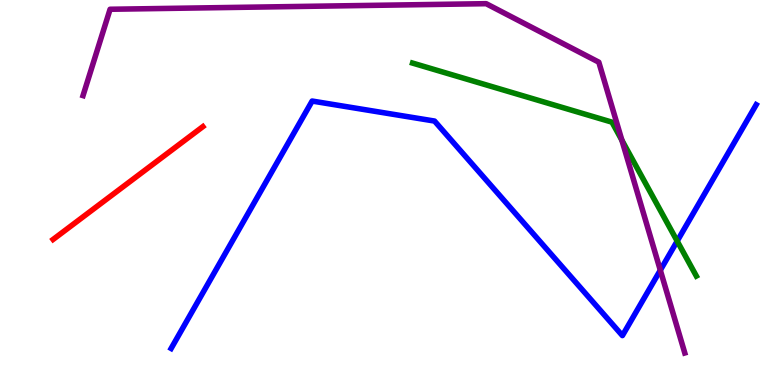[{'lines': ['blue', 'red'], 'intersections': []}, {'lines': ['green', 'red'], 'intersections': []}, {'lines': ['purple', 'red'], 'intersections': []}, {'lines': ['blue', 'green'], 'intersections': [{'x': 8.74, 'y': 3.74}]}, {'lines': ['blue', 'purple'], 'intersections': [{'x': 8.52, 'y': 2.98}]}, {'lines': ['green', 'purple'], 'intersections': [{'x': 8.02, 'y': 6.36}]}]